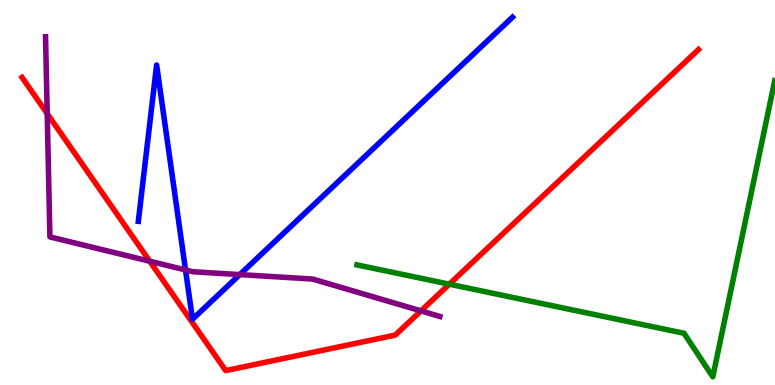[{'lines': ['blue', 'red'], 'intersections': []}, {'lines': ['green', 'red'], 'intersections': [{'x': 5.8, 'y': 2.62}]}, {'lines': ['purple', 'red'], 'intersections': [{'x': 0.609, 'y': 7.05}, {'x': 1.93, 'y': 3.21}, {'x': 5.43, 'y': 1.92}]}, {'lines': ['blue', 'green'], 'intersections': []}, {'lines': ['blue', 'purple'], 'intersections': [{'x': 2.39, 'y': 2.99}, {'x': 3.09, 'y': 2.87}]}, {'lines': ['green', 'purple'], 'intersections': []}]